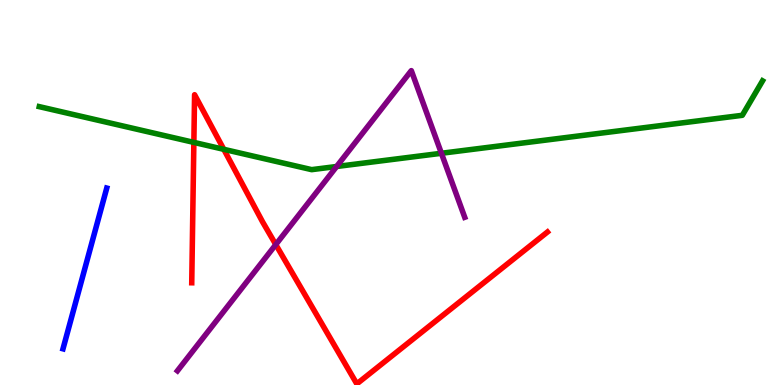[{'lines': ['blue', 'red'], 'intersections': []}, {'lines': ['green', 'red'], 'intersections': [{'x': 2.5, 'y': 6.3}, {'x': 2.89, 'y': 6.12}]}, {'lines': ['purple', 'red'], 'intersections': [{'x': 3.56, 'y': 3.65}]}, {'lines': ['blue', 'green'], 'intersections': []}, {'lines': ['blue', 'purple'], 'intersections': []}, {'lines': ['green', 'purple'], 'intersections': [{'x': 4.34, 'y': 5.68}, {'x': 5.7, 'y': 6.02}]}]